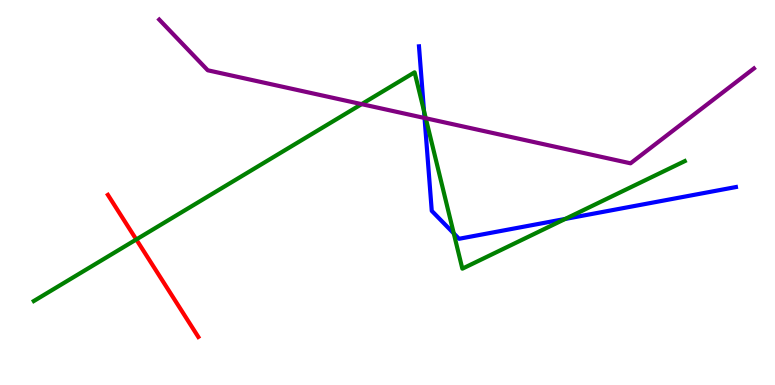[{'lines': ['blue', 'red'], 'intersections': []}, {'lines': ['green', 'red'], 'intersections': [{'x': 1.76, 'y': 3.78}]}, {'lines': ['purple', 'red'], 'intersections': []}, {'lines': ['blue', 'green'], 'intersections': [{'x': 5.47, 'y': 7.12}, {'x': 5.86, 'y': 3.94}, {'x': 7.29, 'y': 4.31}]}, {'lines': ['blue', 'purple'], 'intersections': [{'x': 5.48, 'y': 6.94}]}, {'lines': ['green', 'purple'], 'intersections': [{'x': 4.67, 'y': 7.3}, {'x': 5.49, 'y': 6.93}]}]